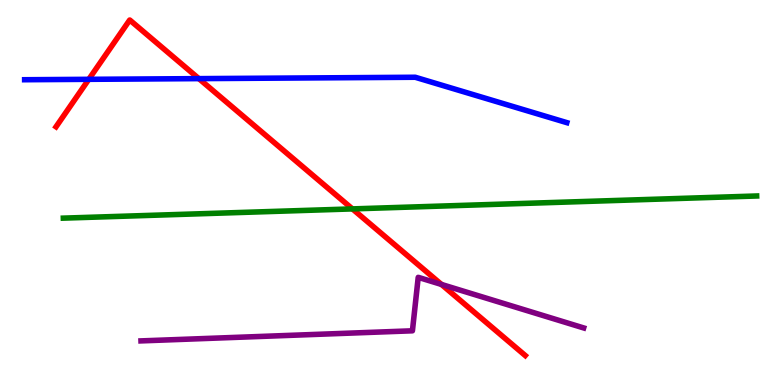[{'lines': ['blue', 'red'], 'intersections': [{'x': 1.15, 'y': 7.94}, {'x': 2.57, 'y': 7.96}]}, {'lines': ['green', 'red'], 'intersections': [{'x': 4.55, 'y': 4.57}]}, {'lines': ['purple', 'red'], 'intersections': [{'x': 5.7, 'y': 2.61}]}, {'lines': ['blue', 'green'], 'intersections': []}, {'lines': ['blue', 'purple'], 'intersections': []}, {'lines': ['green', 'purple'], 'intersections': []}]